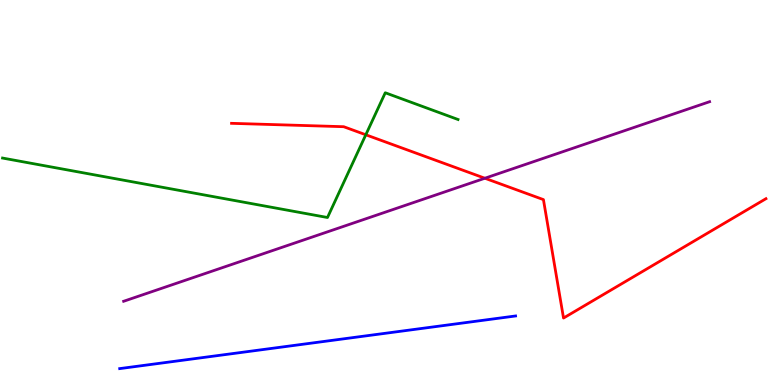[{'lines': ['blue', 'red'], 'intersections': []}, {'lines': ['green', 'red'], 'intersections': [{'x': 4.72, 'y': 6.5}]}, {'lines': ['purple', 'red'], 'intersections': [{'x': 6.26, 'y': 5.37}]}, {'lines': ['blue', 'green'], 'intersections': []}, {'lines': ['blue', 'purple'], 'intersections': []}, {'lines': ['green', 'purple'], 'intersections': []}]